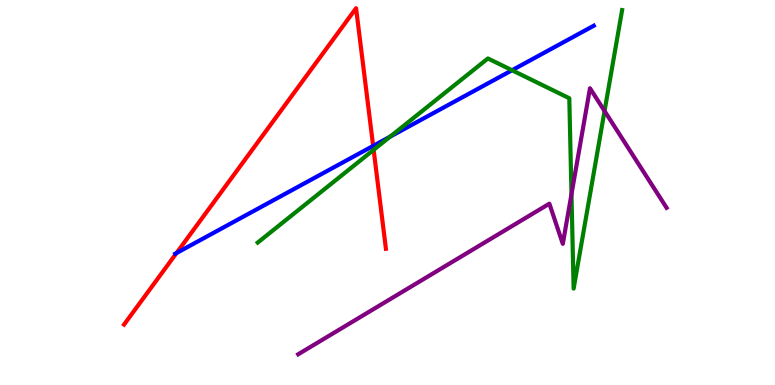[{'lines': ['blue', 'red'], 'intersections': [{'x': 2.28, 'y': 3.43}, {'x': 4.81, 'y': 6.21}]}, {'lines': ['green', 'red'], 'intersections': [{'x': 4.82, 'y': 6.11}]}, {'lines': ['purple', 'red'], 'intersections': []}, {'lines': ['blue', 'green'], 'intersections': [{'x': 5.03, 'y': 6.45}, {'x': 6.61, 'y': 8.18}]}, {'lines': ['blue', 'purple'], 'intersections': []}, {'lines': ['green', 'purple'], 'intersections': [{'x': 7.37, 'y': 4.96}, {'x': 7.8, 'y': 7.12}]}]